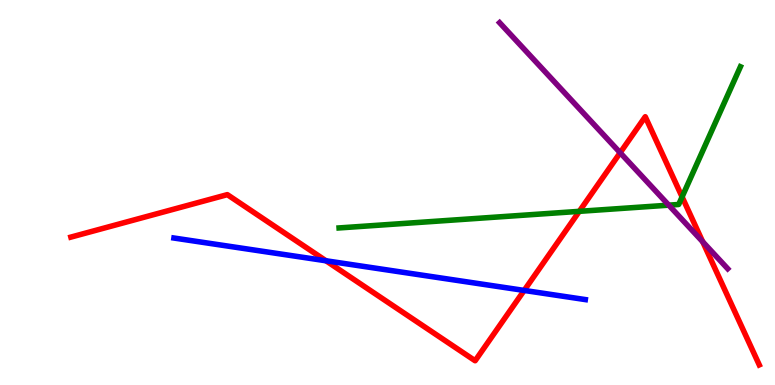[{'lines': ['blue', 'red'], 'intersections': [{'x': 4.21, 'y': 3.23}, {'x': 6.76, 'y': 2.46}]}, {'lines': ['green', 'red'], 'intersections': [{'x': 7.47, 'y': 4.51}, {'x': 8.8, 'y': 4.89}]}, {'lines': ['purple', 'red'], 'intersections': [{'x': 8.0, 'y': 6.03}, {'x': 9.07, 'y': 3.72}]}, {'lines': ['blue', 'green'], 'intersections': []}, {'lines': ['blue', 'purple'], 'intersections': []}, {'lines': ['green', 'purple'], 'intersections': [{'x': 8.63, 'y': 4.67}]}]